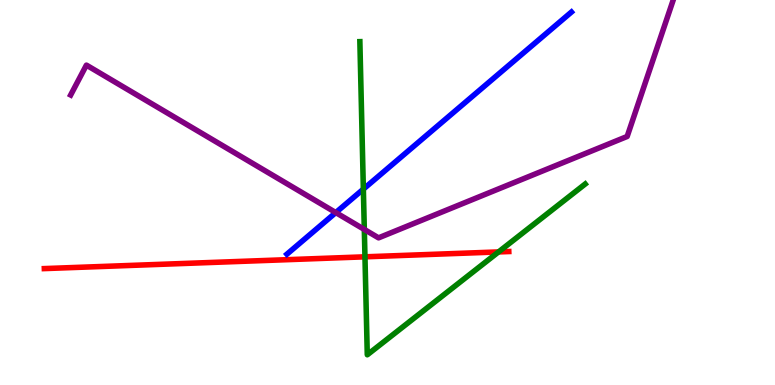[{'lines': ['blue', 'red'], 'intersections': []}, {'lines': ['green', 'red'], 'intersections': [{'x': 4.71, 'y': 3.33}, {'x': 6.43, 'y': 3.46}]}, {'lines': ['purple', 'red'], 'intersections': []}, {'lines': ['blue', 'green'], 'intersections': [{'x': 4.69, 'y': 5.09}]}, {'lines': ['blue', 'purple'], 'intersections': [{'x': 4.33, 'y': 4.48}]}, {'lines': ['green', 'purple'], 'intersections': [{'x': 4.7, 'y': 4.04}]}]